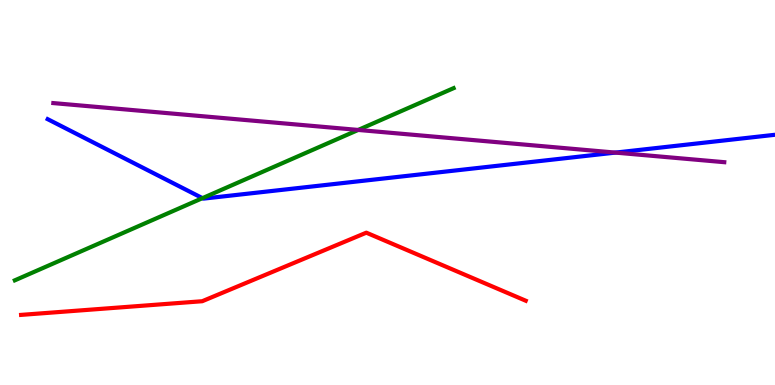[{'lines': ['blue', 'red'], 'intersections': []}, {'lines': ['green', 'red'], 'intersections': []}, {'lines': ['purple', 'red'], 'intersections': []}, {'lines': ['blue', 'green'], 'intersections': [{'x': 2.61, 'y': 4.85}]}, {'lines': ['blue', 'purple'], 'intersections': [{'x': 7.94, 'y': 6.04}]}, {'lines': ['green', 'purple'], 'intersections': [{'x': 4.62, 'y': 6.62}]}]